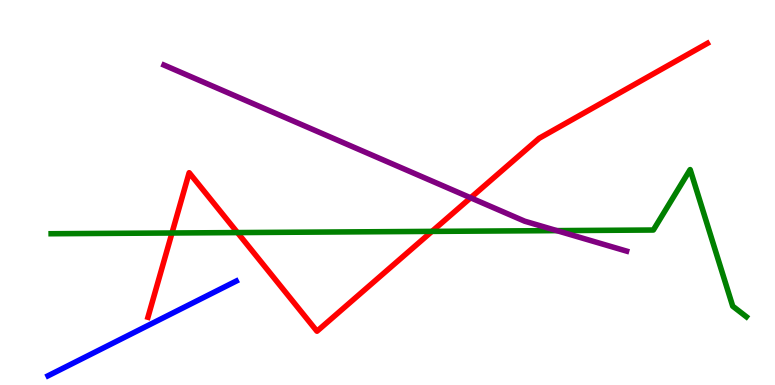[{'lines': ['blue', 'red'], 'intersections': []}, {'lines': ['green', 'red'], 'intersections': [{'x': 2.22, 'y': 3.95}, {'x': 3.06, 'y': 3.96}, {'x': 5.57, 'y': 3.99}]}, {'lines': ['purple', 'red'], 'intersections': [{'x': 6.07, 'y': 4.86}]}, {'lines': ['blue', 'green'], 'intersections': []}, {'lines': ['blue', 'purple'], 'intersections': []}, {'lines': ['green', 'purple'], 'intersections': [{'x': 7.18, 'y': 4.01}]}]